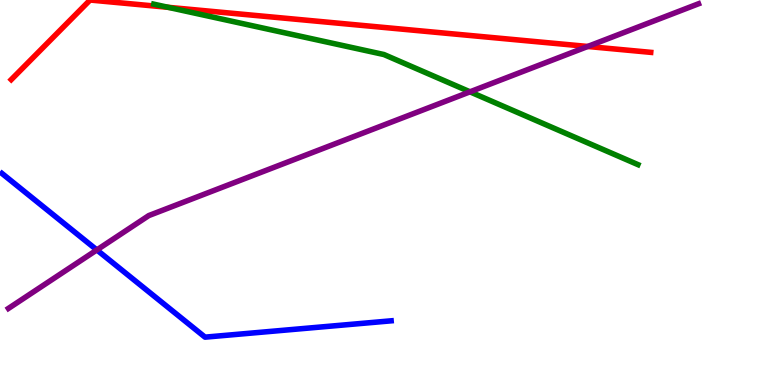[{'lines': ['blue', 'red'], 'intersections': []}, {'lines': ['green', 'red'], 'intersections': [{'x': 2.17, 'y': 9.81}]}, {'lines': ['purple', 'red'], 'intersections': [{'x': 7.58, 'y': 8.79}]}, {'lines': ['blue', 'green'], 'intersections': []}, {'lines': ['blue', 'purple'], 'intersections': [{'x': 1.25, 'y': 3.51}]}, {'lines': ['green', 'purple'], 'intersections': [{'x': 6.06, 'y': 7.61}]}]